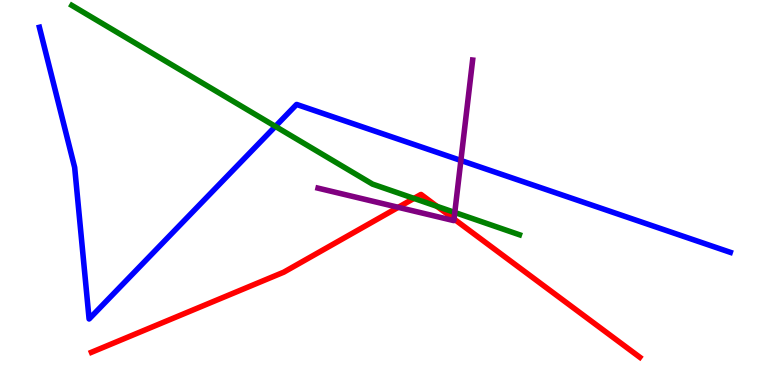[{'lines': ['blue', 'red'], 'intersections': []}, {'lines': ['green', 'red'], 'intersections': [{'x': 5.34, 'y': 4.85}, {'x': 5.64, 'y': 4.64}]}, {'lines': ['purple', 'red'], 'intersections': [{'x': 5.14, 'y': 4.62}, {'x': 5.86, 'y': 4.31}]}, {'lines': ['blue', 'green'], 'intersections': [{'x': 3.55, 'y': 6.72}]}, {'lines': ['blue', 'purple'], 'intersections': [{'x': 5.95, 'y': 5.83}]}, {'lines': ['green', 'purple'], 'intersections': [{'x': 5.87, 'y': 4.48}]}]